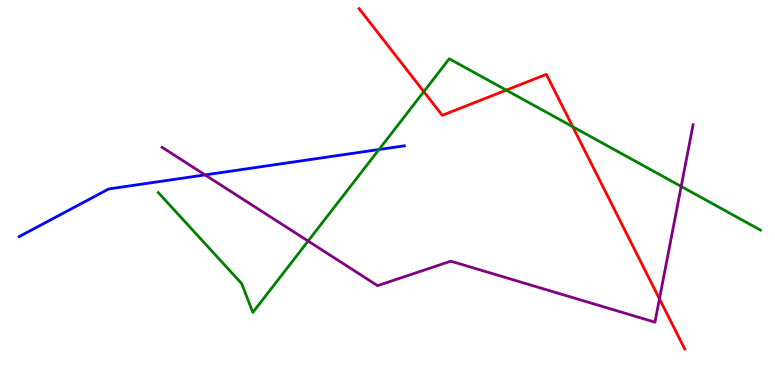[{'lines': ['blue', 'red'], 'intersections': []}, {'lines': ['green', 'red'], 'intersections': [{'x': 5.47, 'y': 7.62}, {'x': 6.53, 'y': 7.66}, {'x': 7.39, 'y': 6.71}]}, {'lines': ['purple', 'red'], 'intersections': [{'x': 8.51, 'y': 2.24}]}, {'lines': ['blue', 'green'], 'intersections': [{'x': 4.89, 'y': 6.12}]}, {'lines': ['blue', 'purple'], 'intersections': [{'x': 2.65, 'y': 5.46}]}, {'lines': ['green', 'purple'], 'intersections': [{'x': 3.98, 'y': 3.74}, {'x': 8.79, 'y': 5.16}]}]